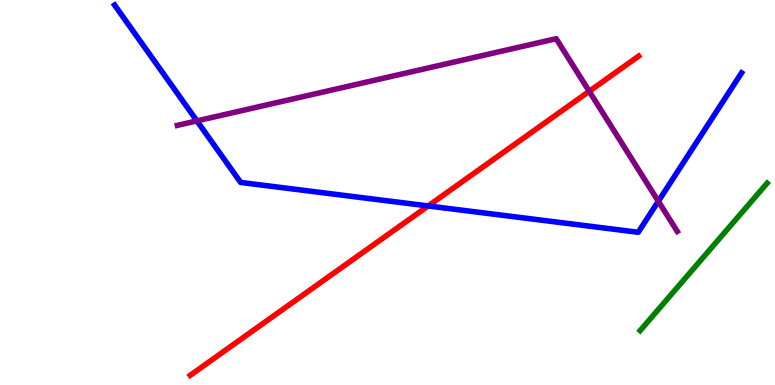[{'lines': ['blue', 'red'], 'intersections': [{'x': 5.52, 'y': 4.65}]}, {'lines': ['green', 'red'], 'intersections': []}, {'lines': ['purple', 'red'], 'intersections': [{'x': 7.6, 'y': 7.63}]}, {'lines': ['blue', 'green'], 'intersections': []}, {'lines': ['blue', 'purple'], 'intersections': [{'x': 2.54, 'y': 6.86}, {'x': 8.49, 'y': 4.77}]}, {'lines': ['green', 'purple'], 'intersections': []}]